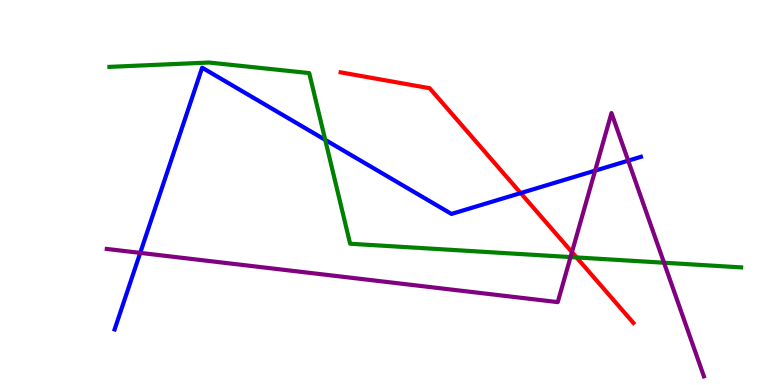[{'lines': ['blue', 'red'], 'intersections': [{'x': 6.72, 'y': 4.99}]}, {'lines': ['green', 'red'], 'intersections': [{'x': 7.44, 'y': 3.31}]}, {'lines': ['purple', 'red'], 'intersections': [{'x': 7.38, 'y': 3.45}]}, {'lines': ['blue', 'green'], 'intersections': [{'x': 4.2, 'y': 6.37}]}, {'lines': ['blue', 'purple'], 'intersections': [{'x': 1.81, 'y': 3.43}, {'x': 7.68, 'y': 5.57}, {'x': 8.11, 'y': 5.83}]}, {'lines': ['green', 'purple'], 'intersections': [{'x': 7.36, 'y': 3.32}, {'x': 8.57, 'y': 3.18}]}]